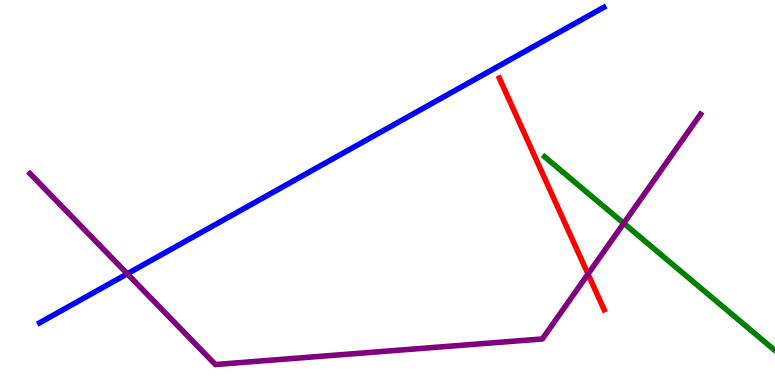[{'lines': ['blue', 'red'], 'intersections': []}, {'lines': ['green', 'red'], 'intersections': []}, {'lines': ['purple', 'red'], 'intersections': [{'x': 7.59, 'y': 2.88}]}, {'lines': ['blue', 'green'], 'intersections': []}, {'lines': ['blue', 'purple'], 'intersections': [{'x': 1.64, 'y': 2.89}]}, {'lines': ['green', 'purple'], 'intersections': [{'x': 8.05, 'y': 4.2}]}]